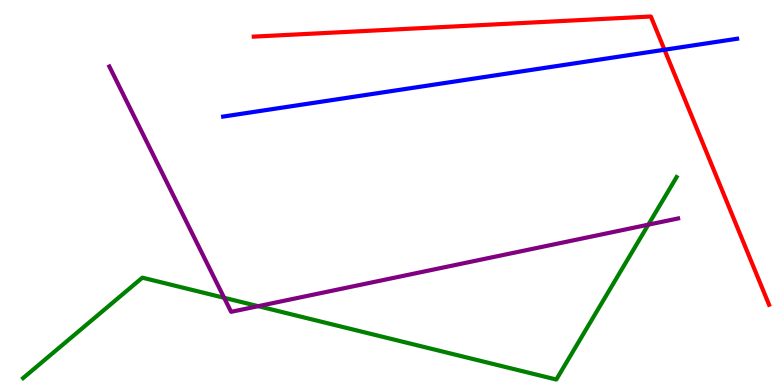[{'lines': ['blue', 'red'], 'intersections': [{'x': 8.57, 'y': 8.71}]}, {'lines': ['green', 'red'], 'intersections': []}, {'lines': ['purple', 'red'], 'intersections': []}, {'lines': ['blue', 'green'], 'intersections': []}, {'lines': ['blue', 'purple'], 'intersections': []}, {'lines': ['green', 'purple'], 'intersections': [{'x': 2.89, 'y': 2.26}, {'x': 3.33, 'y': 2.05}, {'x': 8.37, 'y': 4.16}]}]